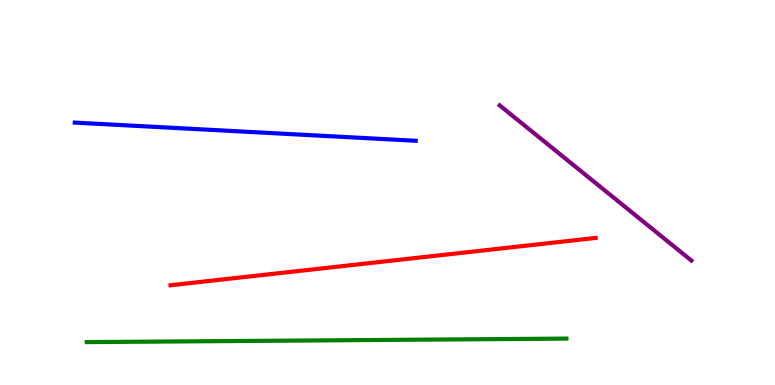[{'lines': ['blue', 'red'], 'intersections': []}, {'lines': ['green', 'red'], 'intersections': []}, {'lines': ['purple', 'red'], 'intersections': []}, {'lines': ['blue', 'green'], 'intersections': []}, {'lines': ['blue', 'purple'], 'intersections': []}, {'lines': ['green', 'purple'], 'intersections': []}]